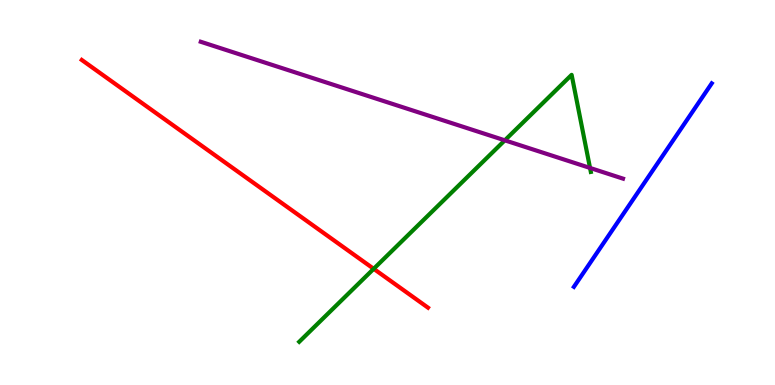[{'lines': ['blue', 'red'], 'intersections': []}, {'lines': ['green', 'red'], 'intersections': [{'x': 4.82, 'y': 3.02}]}, {'lines': ['purple', 'red'], 'intersections': []}, {'lines': ['blue', 'green'], 'intersections': []}, {'lines': ['blue', 'purple'], 'intersections': []}, {'lines': ['green', 'purple'], 'intersections': [{'x': 6.51, 'y': 6.36}, {'x': 7.61, 'y': 5.64}]}]